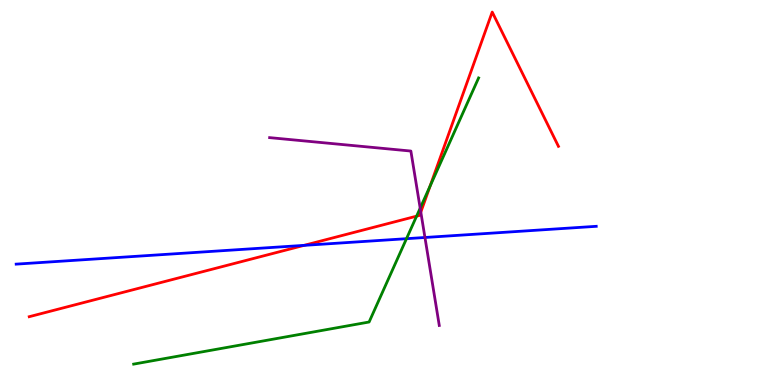[{'lines': ['blue', 'red'], 'intersections': [{'x': 3.92, 'y': 3.63}]}, {'lines': ['green', 'red'], 'intersections': [{'x': 5.38, 'y': 4.39}, {'x': 5.55, 'y': 5.17}]}, {'lines': ['purple', 'red'], 'intersections': [{'x': 5.43, 'y': 4.49}]}, {'lines': ['blue', 'green'], 'intersections': [{'x': 5.24, 'y': 3.8}]}, {'lines': ['blue', 'purple'], 'intersections': [{'x': 5.48, 'y': 3.83}]}, {'lines': ['green', 'purple'], 'intersections': [{'x': 5.42, 'y': 4.59}]}]